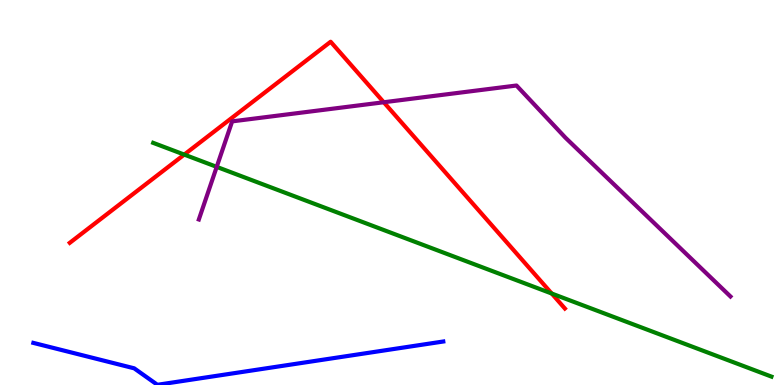[{'lines': ['blue', 'red'], 'intersections': []}, {'lines': ['green', 'red'], 'intersections': [{'x': 2.38, 'y': 5.98}, {'x': 7.12, 'y': 2.38}]}, {'lines': ['purple', 'red'], 'intersections': [{'x': 4.95, 'y': 7.34}]}, {'lines': ['blue', 'green'], 'intersections': []}, {'lines': ['blue', 'purple'], 'intersections': []}, {'lines': ['green', 'purple'], 'intersections': [{'x': 2.8, 'y': 5.67}]}]